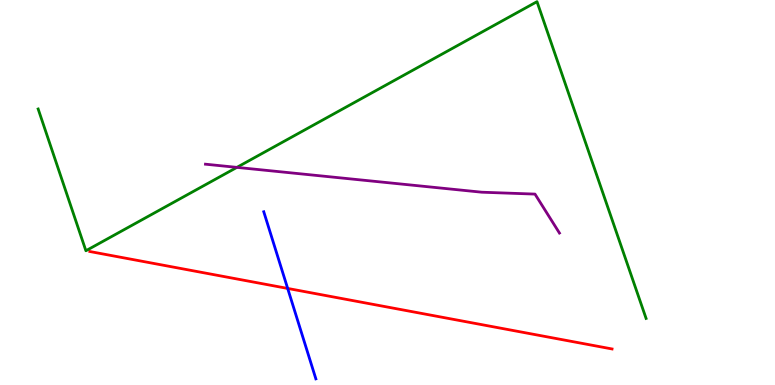[{'lines': ['blue', 'red'], 'intersections': [{'x': 3.71, 'y': 2.51}]}, {'lines': ['green', 'red'], 'intersections': []}, {'lines': ['purple', 'red'], 'intersections': []}, {'lines': ['blue', 'green'], 'intersections': []}, {'lines': ['blue', 'purple'], 'intersections': []}, {'lines': ['green', 'purple'], 'intersections': [{'x': 3.06, 'y': 5.65}]}]